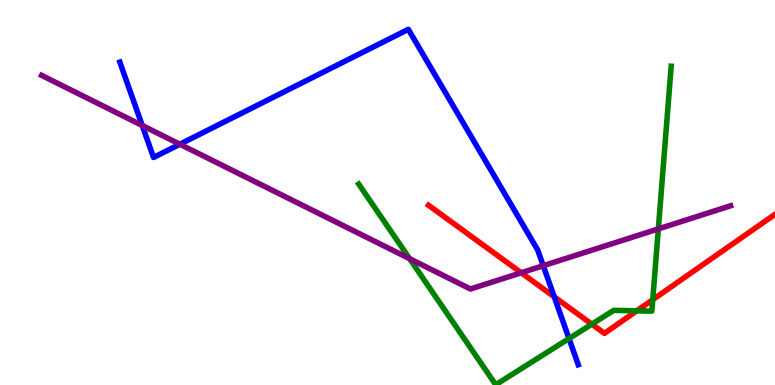[{'lines': ['blue', 'red'], 'intersections': [{'x': 7.15, 'y': 2.29}]}, {'lines': ['green', 'red'], 'intersections': [{'x': 7.64, 'y': 1.58}, {'x': 8.22, 'y': 1.93}, {'x': 8.42, 'y': 2.22}]}, {'lines': ['purple', 'red'], 'intersections': [{'x': 6.73, 'y': 2.92}]}, {'lines': ['blue', 'green'], 'intersections': [{'x': 7.34, 'y': 1.21}]}, {'lines': ['blue', 'purple'], 'intersections': [{'x': 1.84, 'y': 6.74}, {'x': 2.32, 'y': 6.25}, {'x': 7.01, 'y': 3.1}]}, {'lines': ['green', 'purple'], 'intersections': [{'x': 5.29, 'y': 3.28}, {'x': 8.49, 'y': 4.05}]}]